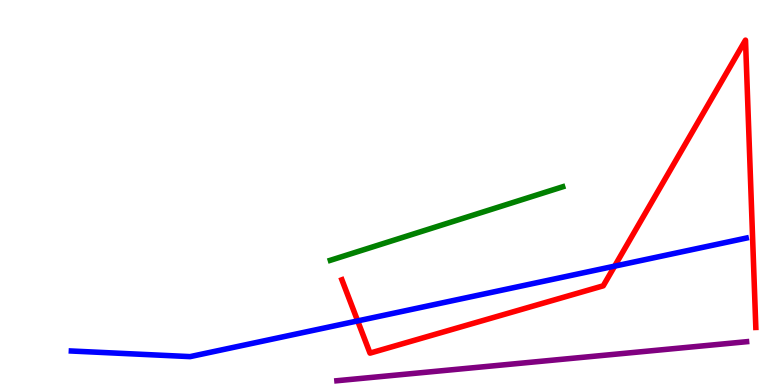[{'lines': ['blue', 'red'], 'intersections': [{'x': 4.62, 'y': 1.66}, {'x': 7.93, 'y': 3.09}]}, {'lines': ['green', 'red'], 'intersections': []}, {'lines': ['purple', 'red'], 'intersections': []}, {'lines': ['blue', 'green'], 'intersections': []}, {'lines': ['blue', 'purple'], 'intersections': []}, {'lines': ['green', 'purple'], 'intersections': []}]